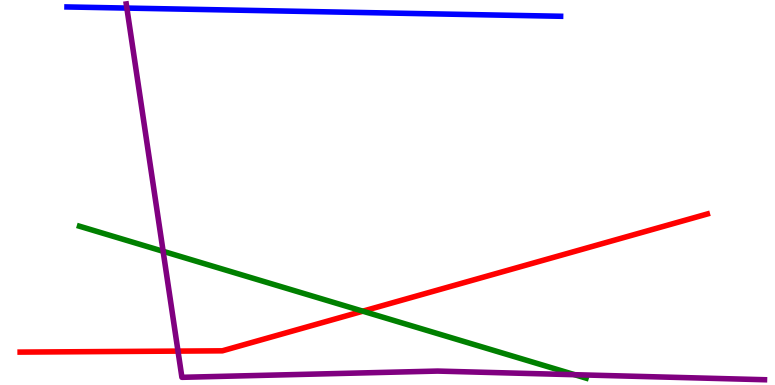[{'lines': ['blue', 'red'], 'intersections': []}, {'lines': ['green', 'red'], 'intersections': [{'x': 4.68, 'y': 1.92}]}, {'lines': ['purple', 'red'], 'intersections': [{'x': 2.3, 'y': 0.88}]}, {'lines': ['blue', 'green'], 'intersections': []}, {'lines': ['blue', 'purple'], 'intersections': [{'x': 1.64, 'y': 9.79}]}, {'lines': ['green', 'purple'], 'intersections': [{'x': 2.1, 'y': 3.47}, {'x': 7.42, 'y': 0.267}]}]